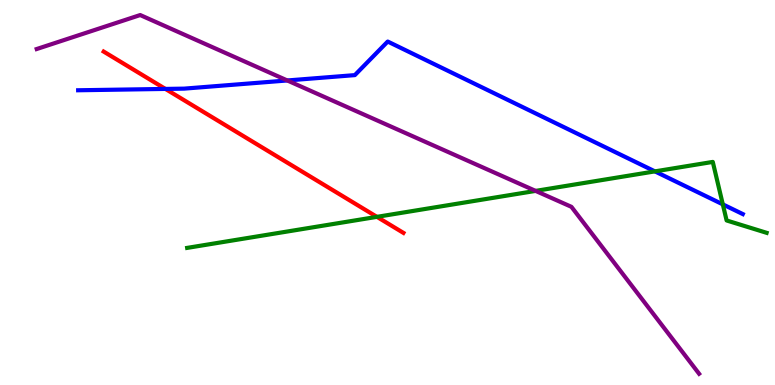[{'lines': ['blue', 'red'], 'intersections': [{'x': 2.13, 'y': 7.69}]}, {'lines': ['green', 'red'], 'intersections': [{'x': 4.86, 'y': 4.37}]}, {'lines': ['purple', 'red'], 'intersections': []}, {'lines': ['blue', 'green'], 'intersections': [{'x': 8.45, 'y': 5.55}, {'x': 9.33, 'y': 4.69}]}, {'lines': ['blue', 'purple'], 'intersections': [{'x': 3.71, 'y': 7.91}]}, {'lines': ['green', 'purple'], 'intersections': [{'x': 6.91, 'y': 5.04}]}]